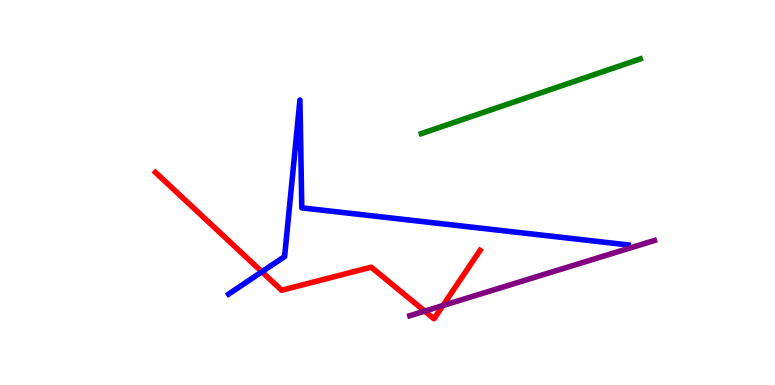[{'lines': ['blue', 'red'], 'intersections': [{'x': 3.38, 'y': 2.94}]}, {'lines': ['green', 'red'], 'intersections': []}, {'lines': ['purple', 'red'], 'intersections': [{'x': 5.48, 'y': 1.92}, {'x': 5.72, 'y': 2.06}]}, {'lines': ['blue', 'green'], 'intersections': []}, {'lines': ['blue', 'purple'], 'intersections': []}, {'lines': ['green', 'purple'], 'intersections': []}]